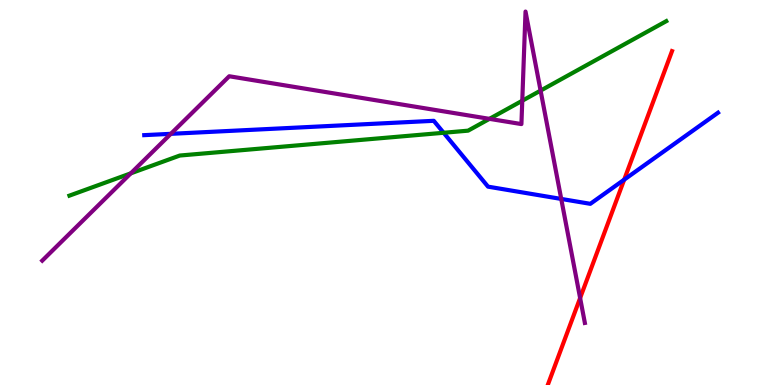[{'lines': ['blue', 'red'], 'intersections': [{'x': 8.05, 'y': 5.33}]}, {'lines': ['green', 'red'], 'intersections': []}, {'lines': ['purple', 'red'], 'intersections': [{'x': 7.49, 'y': 2.26}]}, {'lines': ['blue', 'green'], 'intersections': [{'x': 5.72, 'y': 6.55}]}, {'lines': ['blue', 'purple'], 'intersections': [{'x': 2.2, 'y': 6.52}, {'x': 7.24, 'y': 4.83}]}, {'lines': ['green', 'purple'], 'intersections': [{'x': 1.69, 'y': 5.5}, {'x': 6.32, 'y': 6.91}, {'x': 6.74, 'y': 7.38}, {'x': 6.98, 'y': 7.65}]}]